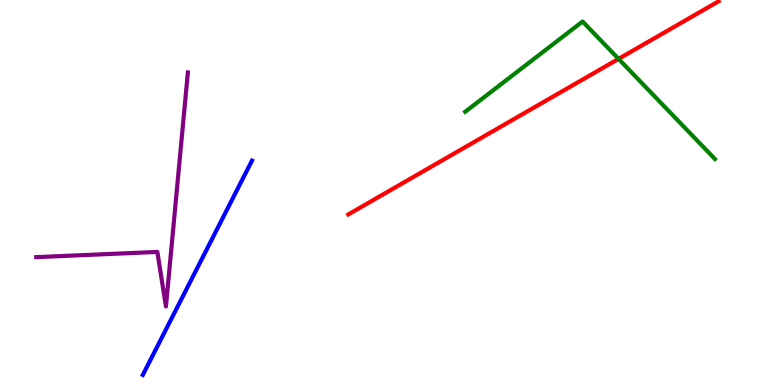[{'lines': ['blue', 'red'], 'intersections': []}, {'lines': ['green', 'red'], 'intersections': [{'x': 7.98, 'y': 8.47}]}, {'lines': ['purple', 'red'], 'intersections': []}, {'lines': ['blue', 'green'], 'intersections': []}, {'lines': ['blue', 'purple'], 'intersections': []}, {'lines': ['green', 'purple'], 'intersections': []}]